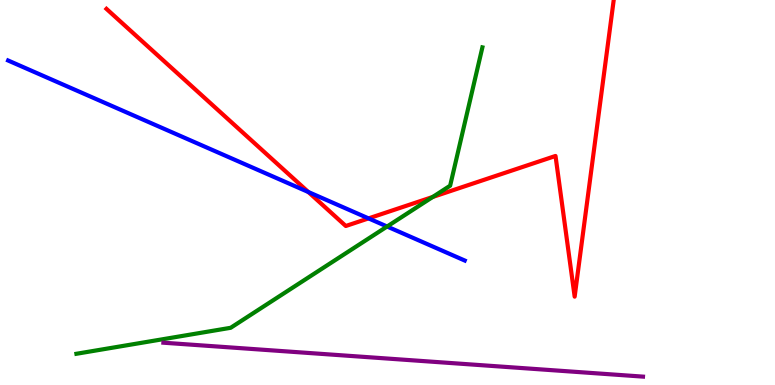[{'lines': ['blue', 'red'], 'intersections': [{'x': 3.98, 'y': 5.01}, {'x': 4.76, 'y': 4.33}]}, {'lines': ['green', 'red'], 'intersections': [{'x': 5.58, 'y': 4.88}]}, {'lines': ['purple', 'red'], 'intersections': []}, {'lines': ['blue', 'green'], 'intersections': [{'x': 4.99, 'y': 4.12}]}, {'lines': ['blue', 'purple'], 'intersections': []}, {'lines': ['green', 'purple'], 'intersections': []}]